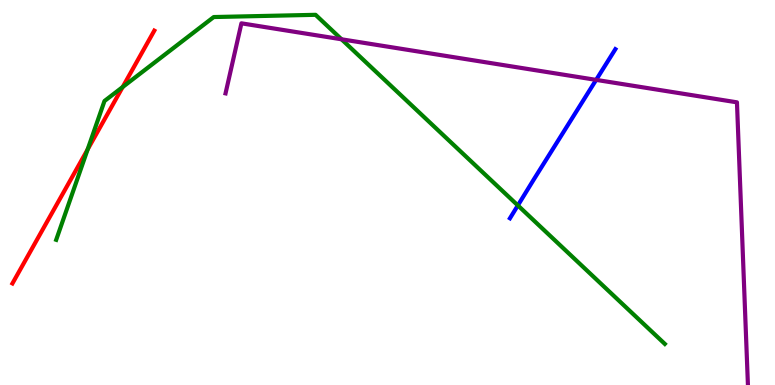[{'lines': ['blue', 'red'], 'intersections': []}, {'lines': ['green', 'red'], 'intersections': [{'x': 1.13, 'y': 6.12}, {'x': 1.58, 'y': 7.74}]}, {'lines': ['purple', 'red'], 'intersections': []}, {'lines': ['blue', 'green'], 'intersections': [{'x': 6.68, 'y': 4.66}]}, {'lines': ['blue', 'purple'], 'intersections': [{'x': 7.69, 'y': 7.93}]}, {'lines': ['green', 'purple'], 'intersections': [{'x': 4.41, 'y': 8.98}]}]